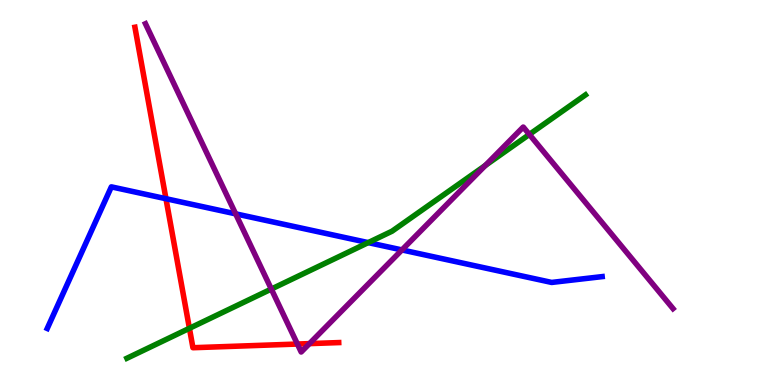[{'lines': ['blue', 'red'], 'intersections': [{'x': 2.14, 'y': 4.84}]}, {'lines': ['green', 'red'], 'intersections': [{'x': 2.44, 'y': 1.47}]}, {'lines': ['purple', 'red'], 'intersections': [{'x': 3.84, 'y': 1.06}, {'x': 3.99, 'y': 1.07}]}, {'lines': ['blue', 'green'], 'intersections': [{'x': 4.75, 'y': 3.7}]}, {'lines': ['blue', 'purple'], 'intersections': [{'x': 3.04, 'y': 4.45}, {'x': 5.19, 'y': 3.51}]}, {'lines': ['green', 'purple'], 'intersections': [{'x': 3.5, 'y': 2.49}, {'x': 6.26, 'y': 5.7}, {'x': 6.83, 'y': 6.51}]}]